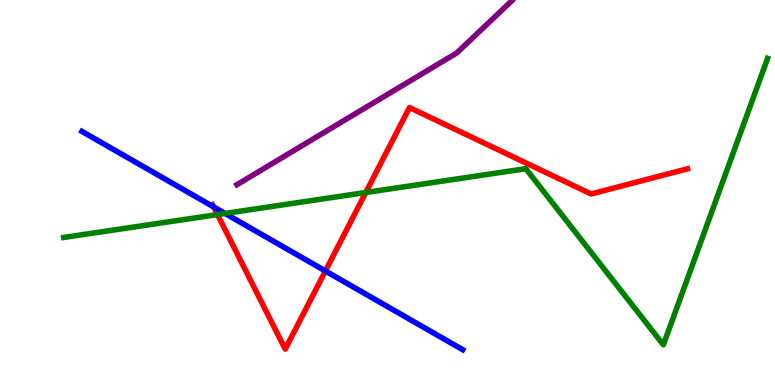[{'lines': ['blue', 'red'], 'intersections': [{'x': 2.76, 'y': 4.63}, {'x': 4.2, 'y': 2.96}]}, {'lines': ['green', 'red'], 'intersections': [{'x': 2.81, 'y': 4.43}, {'x': 4.72, 'y': 5.0}]}, {'lines': ['purple', 'red'], 'intersections': []}, {'lines': ['blue', 'green'], 'intersections': [{'x': 2.9, 'y': 4.46}]}, {'lines': ['blue', 'purple'], 'intersections': []}, {'lines': ['green', 'purple'], 'intersections': []}]